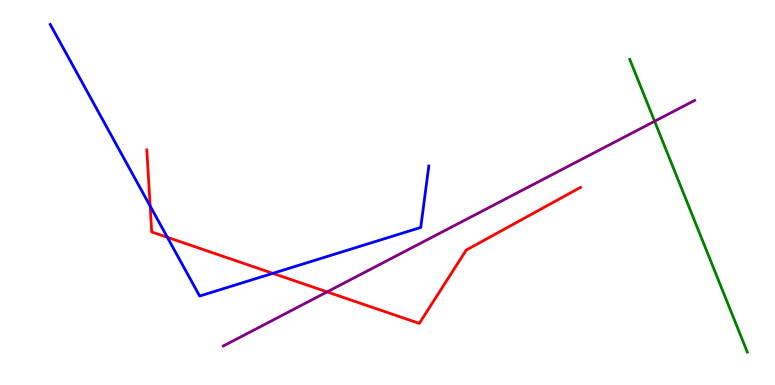[{'lines': ['blue', 'red'], 'intersections': [{'x': 1.94, 'y': 4.65}, {'x': 2.16, 'y': 3.84}, {'x': 3.52, 'y': 2.9}]}, {'lines': ['green', 'red'], 'intersections': []}, {'lines': ['purple', 'red'], 'intersections': [{'x': 4.22, 'y': 2.42}]}, {'lines': ['blue', 'green'], 'intersections': []}, {'lines': ['blue', 'purple'], 'intersections': []}, {'lines': ['green', 'purple'], 'intersections': [{'x': 8.45, 'y': 6.85}]}]